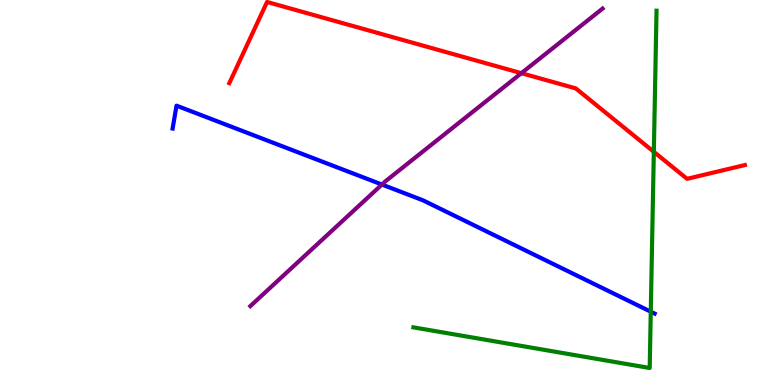[{'lines': ['blue', 'red'], 'intersections': []}, {'lines': ['green', 'red'], 'intersections': [{'x': 8.44, 'y': 6.06}]}, {'lines': ['purple', 'red'], 'intersections': [{'x': 6.73, 'y': 8.1}]}, {'lines': ['blue', 'green'], 'intersections': [{'x': 8.4, 'y': 1.9}]}, {'lines': ['blue', 'purple'], 'intersections': [{'x': 4.93, 'y': 5.21}]}, {'lines': ['green', 'purple'], 'intersections': []}]